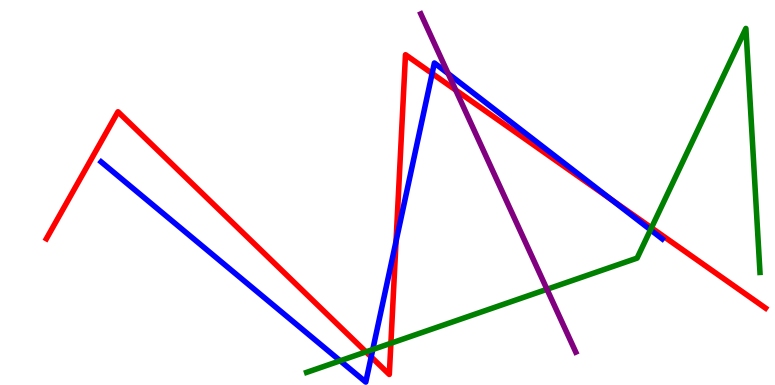[{'lines': ['blue', 'red'], 'intersections': [{'x': 4.79, 'y': 0.729}, {'x': 5.11, 'y': 3.73}, {'x': 5.58, 'y': 8.09}, {'x': 7.89, 'y': 4.81}]}, {'lines': ['green', 'red'], 'intersections': [{'x': 4.72, 'y': 0.861}, {'x': 5.04, 'y': 1.08}, {'x': 8.41, 'y': 4.08}]}, {'lines': ['purple', 'red'], 'intersections': [{'x': 5.88, 'y': 7.66}]}, {'lines': ['blue', 'green'], 'intersections': [{'x': 4.39, 'y': 0.629}, {'x': 4.81, 'y': 0.922}, {'x': 8.39, 'y': 4.03}]}, {'lines': ['blue', 'purple'], 'intersections': [{'x': 5.78, 'y': 8.09}]}, {'lines': ['green', 'purple'], 'intersections': [{'x': 7.06, 'y': 2.49}]}]